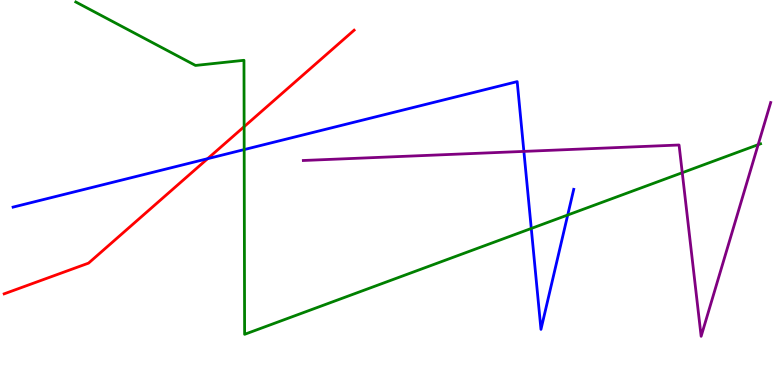[{'lines': ['blue', 'red'], 'intersections': [{'x': 2.68, 'y': 5.88}]}, {'lines': ['green', 'red'], 'intersections': [{'x': 3.15, 'y': 6.71}]}, {'lines': ['purple', 'red'], 'intersections': []}, {'lines': ['blue', 'green'], 'intersections': [{'x': 3.15, 'y': 6.11}, {'x': 6.86, 'y': 4.07}, {'x': 7.33, 'y': 4.42}]}, {'lines': ['blue', 'purple'], 'intersections': [{'x': 6.76, 'y': 6.07}]}, {'lines': ['green', 'purple'], 'intersections': [{'x': 8.8, 'y': 5.51}, {'x': 9.78, 'y': 6.24}]}]